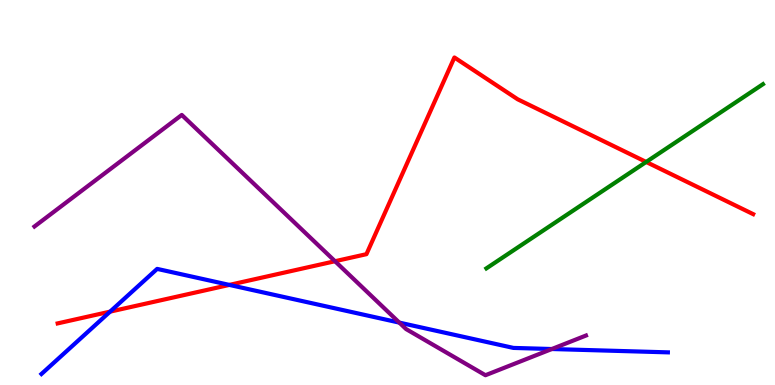[{'lines': ['blue', 'red'], 'intersections': [{'x': 1.42, 'y': 1.91}, {'x': 2.96, 'y': 2.6}]}, {'lines': ['green', 'red'], 'intersections': [{'x': 8.34, 'y': 5.79}]}, {'lines': ['purple', 'red'], 'intersections': [{'x': 4.32, 'y': 3.22}]}, {'lines': ['blue', 'green'], 'intersections': []}, {'lines': ['blue', 'purple'], 'intersections': [{'x': 5.15, 'y': 1.62}, {'x': 7.12, 'y': 0.934}]}, {'lines': ['green', 'purple'], 'intersections': []}]